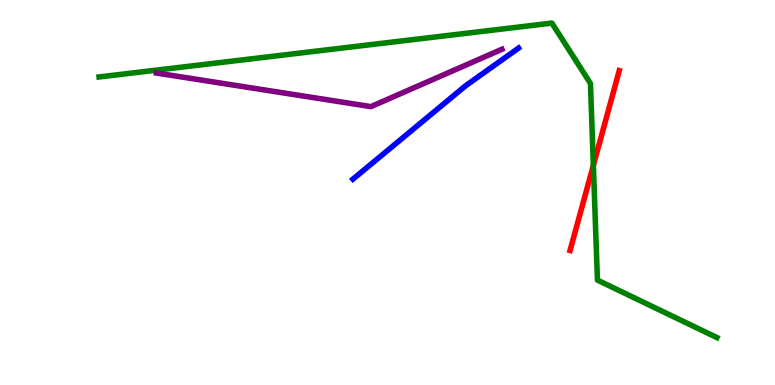[{'lines': ['blue', 'red'], 'intersections': []}, {'lines': ['green', 'red'], 'intersections': [{'x': 7.66, 'y': 5.71}]}, {'lines': ['purple', 'red'], 'intersections': []}, {'lines': ['blue', 'green'], 'intersections': []}, {'lines': ['blue', 'purple'], 'intersections': []}, {'lines': ['green', 'purple'], 'intersections': []}]